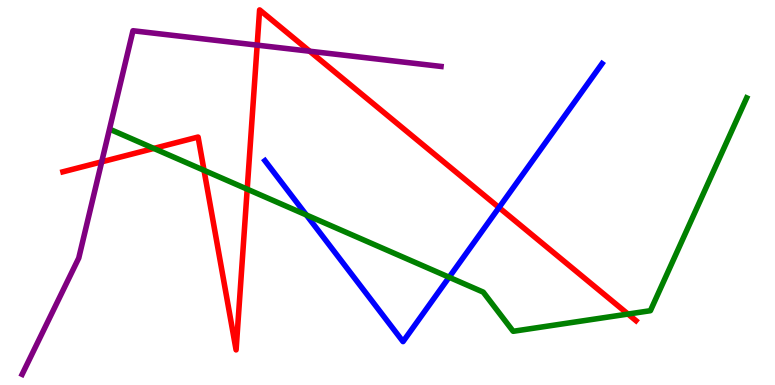[{'lines': ['blue', 'red'], 'intersections': [{'x': 6.44, 'y': 4.61}]}, {'lines': ['green', 'red'], 'intersections': [{'x': 1.98, 'y': 6.14}, {'x': 2.63, 'y': 5.58}, {'x': 3.19, 'y': 5.09}, {'x': 8.1, 'y': 1.84}]}, {'lines': ['purple', 'red'], 'intersections': [{'x': 1.31, 'y': 5.8}, {'x': 3.32, 'y': 8.83}, {'x': 4.0, 'y': 8.67}]}, {'lines': ['blue', 'green'], 'intersections': [{'x': 3.95, 'y': 4.42}, {'x': 5.8, 'y': 2.8}]}, {'lines': ['blue', 'purple'], 'intersections': []}, {'lines': ['green', 'purple'], 'intersections': []}]